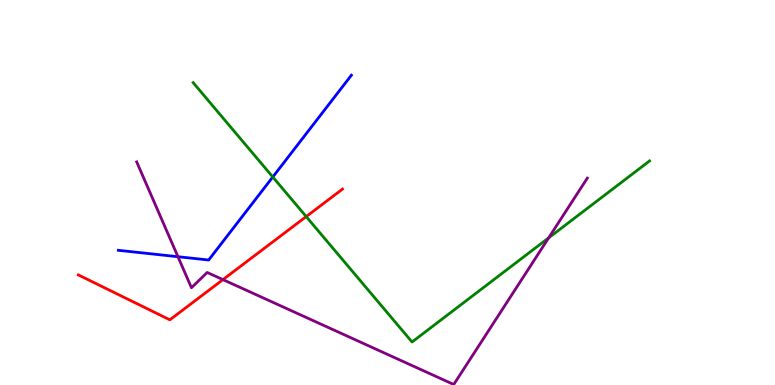[{'lines': ['blue', 'red'], 'intersections': []}, {'lines': ['green', 'red'], 'intersections': [{'x': 3.95, 'y': 4.37}]}, {'lines': ['purple', 'red'], 'intersections': [{'x': 2.88, 'y': 2.74}]}, {'lines': ['blue', 'green'], 'intersections': [{'x': 3.52, 'y': 5.4}]}, {'lines': ['blue', 'purple'], 'intersections': [{'x': 2.3, 'y': 3.33}]}, {'lines': ['green', 'purple'], 'intersections': [{'x': 7.08, 'y': 3.82}]}]